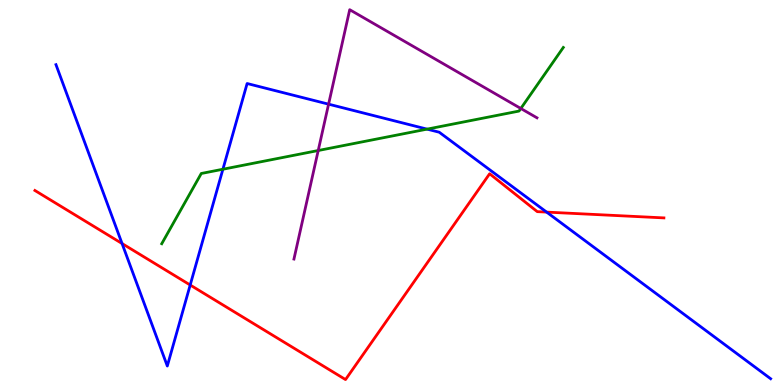[{'lines': ['blue', 'red'], 'intersections': [{'x': 1.57, 'y': 3.67}, {'x': 2.45, 'y': 2.6}, {'x': 7.05, 'y': 4.49}]}, {'lines': ['green', 'red'], 'intersections': []}, {'lines': ['purple', 'red'], 'intersections': []}, {'lines': ['blue', 'green'], 'intersections': [{'x': 2.88, 'y': 5.6}, {'x': 5.51, 'y': 6.65}]}, {'lines': ['blue', 'purple'], 'intersections': [{'x': 4.24, 'y': 7.29}]}, {'lines': ['green', 'purple'], 'intersections': [{'x': 4.11, 'y': 6.09}, {'x': 6.72, 'y': 7.18}]}]